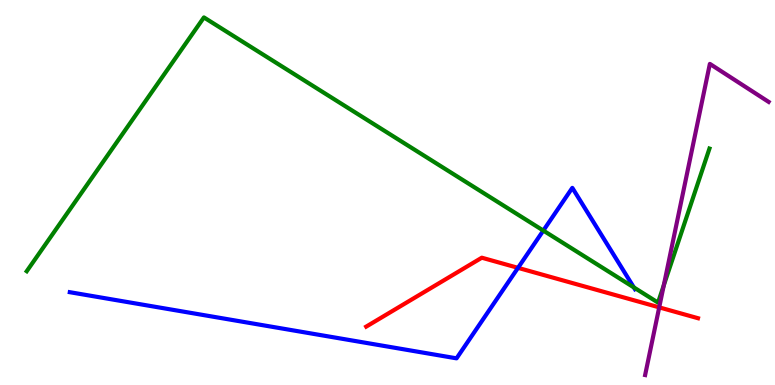[{'lines': ['blue', 'red'], 'intersections': [{'x': 6.68, 'y': 3.04}]}, {'lines': ['green', 'red'], 'intersections': []}, {'lines': ['purple', 'red'], 'intersections': [{'x': 8.51, 'y': 2.02}]}, {'lines': ['blue', 'green'], 'intersections': [{'x': 7.01, 'y': 4.01}, {'x': 8.18, 'y': 2.53}]}, {'lines': ['blue', 'purple'], 'intersections': []}, {'lines': ['green', 'purple'], 'intersections': [{'x': 8.57, 'y': 2.59}]}]